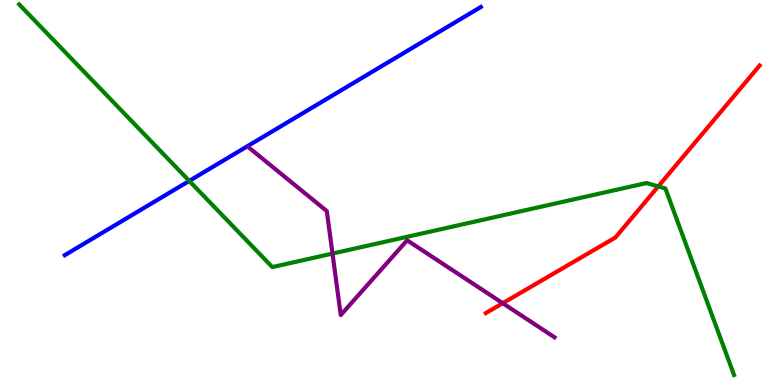[{'lines': ['blue', 'red'], 'intersections': []}, {'lines': ['green', 'red'], 'intersections': [{'x': 8.49, 'y': 5.16}]}, {'lines': ['purple', 'red'], 'intersections': [{'x': 6.49, 'y': 2.12}]}, {'lines': ['blue', 'green'], 'intersections': [{'x': 2.44, 'y': 5.3}]}, {'lines': ['blue', 'purple'], 'intersections': []}, {'lines': ['green', 'purple'], 'intersections': [{'x': 4.29, 'y': 3.41}]}]